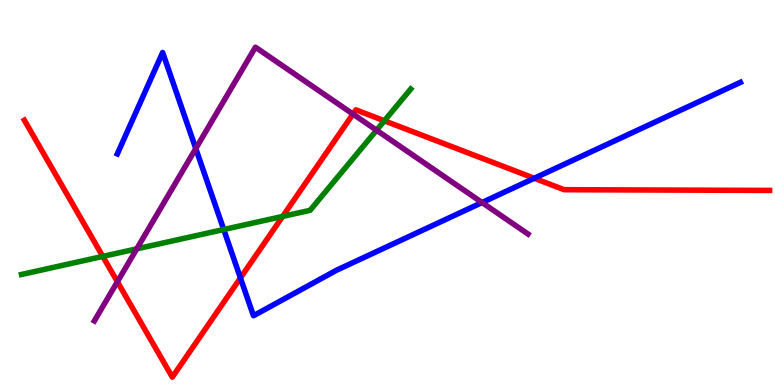[{'lines': ['blue', 'red'], 'intersections': [{'x': 3.1, 'y': 2.78}, {'x': 6.89, 'y': 5.37}]}, {'lines': ['green', 'red'], 'intersections': [{'x': 1.33, 'y': 3.34}, {'x': 3.65, 'y': 4.38}, {'x': 4.96, 'y': 6.86}]}, {'lines': ['purple', 'red'], 'intersections': [{'x': 1.51, 'y': 2.68}, {'x': 4.55, 'y': 7.04}]}, {'lines': ['blue', 'green'], 'intersections': [{'x': 2.89, 'y': 4.04}]}, {'lines': ['blue', 'purple'], 'intersections': [{'x': 2.53, 'y': 6.14}, {'x': 6.22, 'y': 4.74}]}, {'lines': ['green', 'purple'], 'intersections': [{'x': 1.76, 'y': 3.54}, {'x': 4.86, 'y': 6.62}]}]